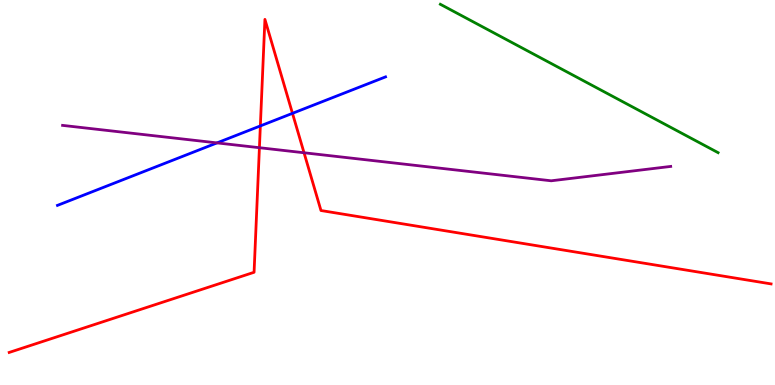[{'lines': ['blue', 'red'], 'intersections': [{'x': 3.36, 'y': 6.73}, {'x': 3.77, 'y': 7.06}]}, {'lines': ['green', 'red'], 'intersections': []}, {'lines': ['purple', 'red'], 'intersections': [{'x': 3.35, 'y': 6.16}, {'x': 3.92, 'y': 6.03}]}, {'lines': ['blue', 'green'], 'intersections': []}, {'lines': ['blue', 'purple'], 'intersections': [{'x': 2.8, 'y': 6.29}]}, {'lines': ['green', 'purple'], 'intersections': []}]